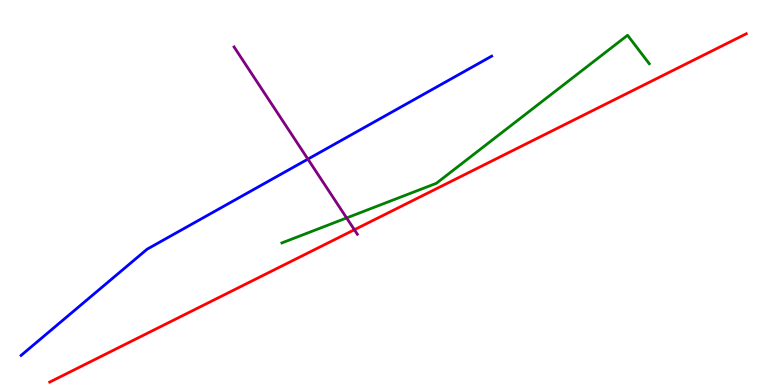[{'lines': ['blue', 'red'], 'intersections': []}, {'lines': ['green', 'red'], 'intersections': []}, {'lines': ['purple', 'red'], 'intersections': [{'x': 4.57, 'y': 4.03}]}, {'lines': ['blue', 'green'], 'intersections': []}, {'lines': ['blue', 'purple'], 'intersections': [{'x': 3.97, 'y': 5.87}]}, {'lines': ['green', 'purple'], 'intersections': [{'x': 4.47, 'y': 4.34}]}]